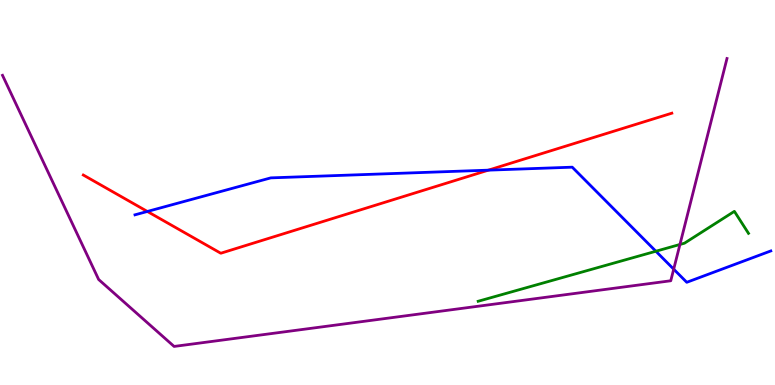[{'lines': ['blue', 'red'], 'intersections': [{'x': 1.9, 'y': 4.51}, {'x': 6.3, 'y': 5.58}]}, {'lines': ['green', 'red'], 'intersections': []}, {'lines': ['purple', 'red'], 'intersections': []}, {'lines': ['blue', 'green'], 'intersections': [{'x': 8.46, 'y': 3.47}]}, {'lines': ['blue', 'purple'], 'intersections': [{'x': 8.69, 'y': 3.01}]}, {'lines': ['green', 'purple'], 'intersections': [{'x': 8.77, 'y': 3.65}]}]